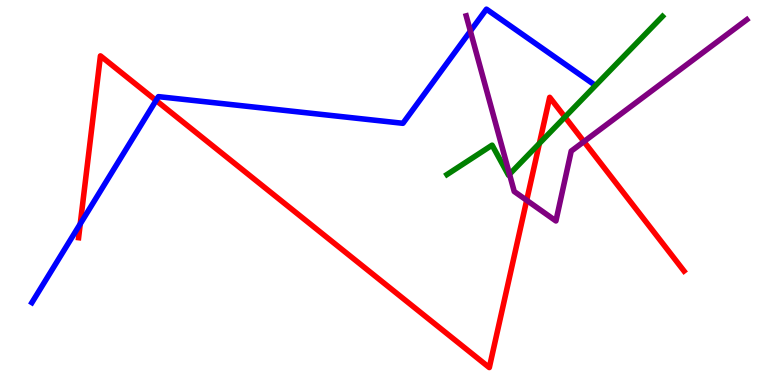[{'lines': ['blue', 'red'], 'intersections': [{'x': 1.04, 'y': 4.19}, {'x': 2.01, 'y': 7.39}]}, {'lines': ['green', 'red'], 'intersections': [{'x': 6.96, 'y': 6.28}, {'x': 7.29, 'y': 6.96}]}, {'lines': ['purple', 'red'], 'intersections': [{'x': 6.8, 'y': 4.8}, {'x': 7.53, 'y': 6.32}]}, {'lines': ['blue', 'green'], 'intersections': []}, {'lines': ['blue', 'purple'], 'intersections': [{'x': 6.07, 'y': 9.19}]}, {'lines': ['green', 'purple'], 'intersections': [{'x': 6.57, 'y': 5.47}]}]